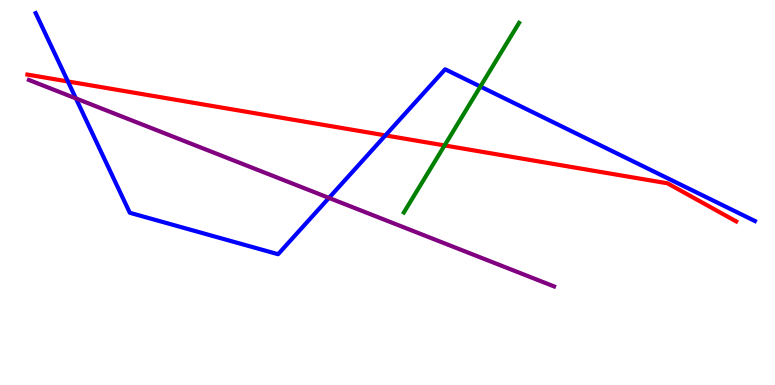[{'lines': ['blue', 'red'], 'intersections': [{'x': 0.876, 'y': 7.88}, {'x': 4.97, 'y': 6.48}]}, {'lines': ['green', 'red'], 'intersections': [{'x': 5.74, 'y': 6.22}]}, {'lines': ['purple', 'red'], 'intersections': []}, {'lines': ['blue', 'green'], 'intersections': [{'x': 6.2, 'y': 7.75}]}, {'lines': ['blue', 'purple'], 'intersections': [{'x': 0.979, 'y': 7.44}, {'x': 4.24, 'y': 4.86}]}, {'lines': ['green', 'purple'], 'intersections': []}]